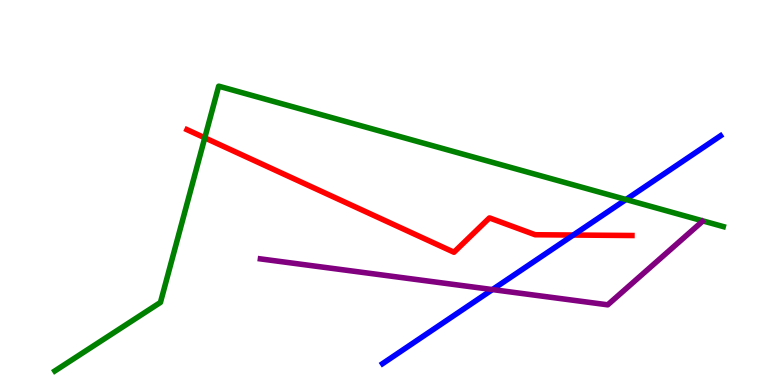[{'lines': ['blue', 'red'], 'intersections': [{'x': 7.4, 'y': 3.9}]}, {'lines': ['green', 'red'], 'intersections': [{'x': 2.64, 'y': 6.42}]}, {'lines': ['purple', 'red'], 'intersections': []}, {'lines': ['blue', 'green'], 'intersections': [{'x': 8.08, 'y': 4.82}]}, {'lines': ['blue', 'purple'], 'intersections': [{'x': 6.35, 'y': 2.48}]}, {'lines': ['green', 'purple'], 'intersections': []}]